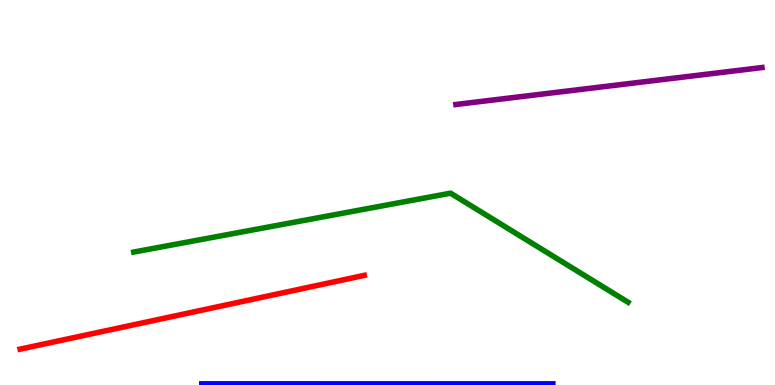[{'lines': ['blue', 'red'], 'intersections': []}, {'lines': ['green', 'red'], 'intersections': []}, {'lines': ['purple', 'red'], 'intersections': []}, {'lines': ['blue', 'green'], 'intersections': []}, {'lines': ['blue', 'purple'], 'intersections': []}, {'lines': ['green', 'purple'], 'intersections': []}]